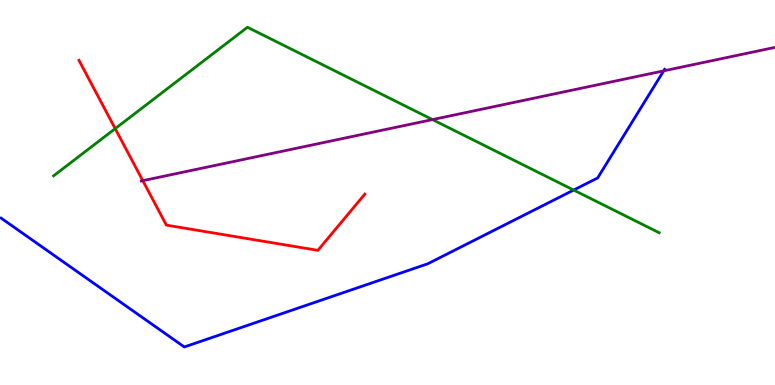[{'lines': ['blue', 'red'], 'intersections': []}, {'lines': ['green', 'red'], 'intersections': [{'x': 1.49, 'y': 6.66}]}, {'lines': ['purple', 'red'], 'intersections': [{'x': 1.84, 'y': 5.31}]}, {'lines': ['blue', 'green'], 'intersections': [{'x': 7.4, 'y': 5.06}]}, {'lines': ['blue', 'purple'], 'intersections': [{'x': 8.56, 'y': 8.16}]}, {'lines': ['green', 'purple'], 'intersections': [{'x': 5.58, 'y': 6.89}]}]